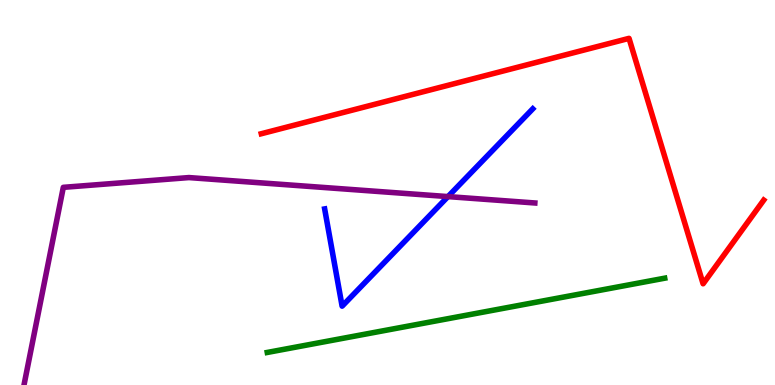[{'lines': ['blue', 'red'], 'intersections': []}, {'lines': ['green', 'red'], 'intersections': []}, {'lines': ['purple', 'red'], 'intersections': []}, {'lines': ['blue', 'green'], 'intersections': []}, {'lines': ['blue', 'purple'], 'intersections': [{'x': 5.78, 'y': 4.89}]}, {'lines': ['green', 'purple'], 'intersections': []}]